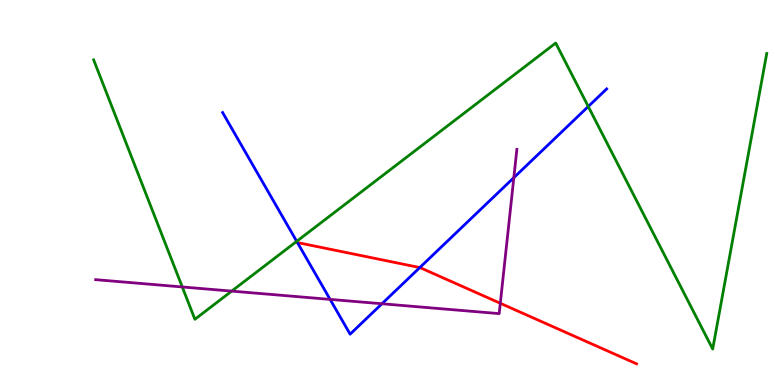[{'lines': ['blue', 'red'], 'intersections': [{'x': 3.84, 'y': 3.7}, {'x': 5.42, 'y': 3.05}]}, {'lines': ['green', 'red'], 'intersections': []}, {'lines': ['purple', 'red'], 'intersections': [{'x': 6.46, 'y': 2.12}]}, {'lines': ['blue', 'green'], 'intersections': [{'x': 3.83, 'y': 3.73}, {'x': 7.59, 'y': 7.23}]}, {'lines': ['blue', 'purple'], 'intersections': [{'x': 4.26, 'y': 2.22}, {'x': 4.93, 'y': 2.11}, {'x': 6.63, 'y': 5.39}]}, {'lines': ['green', 'purple'], 'intersections': [{'x': 2.35, 'y': 2.55}, {'x': 2.99, 'y': 2.44}]}]